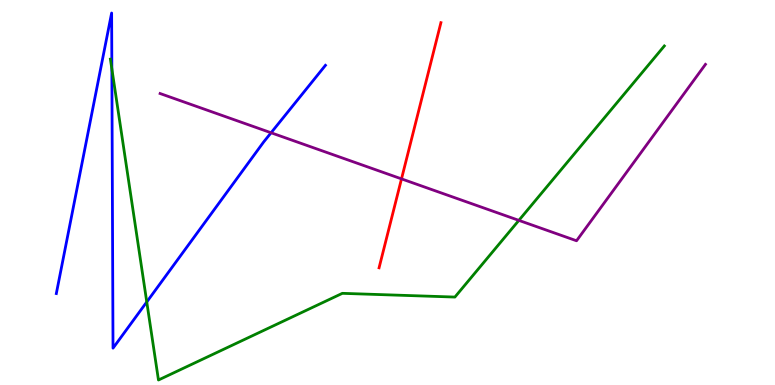[{'lines': ['blue', 'red'], 'intersections': []}, {'lines': ['green', 'red'], 'intersections': []}, {'lines': ['purple', 'red'], 'intersections': [{'x': 5.18, 'y': 5.35}]}, {'lines': ['blue', 'green'], 'intersections': [{'x': 1.44, 'y': 8.21}, {'x': 1.89, 'y': 2.16}]}, {'lines': ['blue', 'purple'], 'intersections': [{'x': 3.5, 'y': 6.55}]}, {'lines': ['green', 'purple'], 'intersections': [{'x': 6.7, 'y': 4.28}]}]